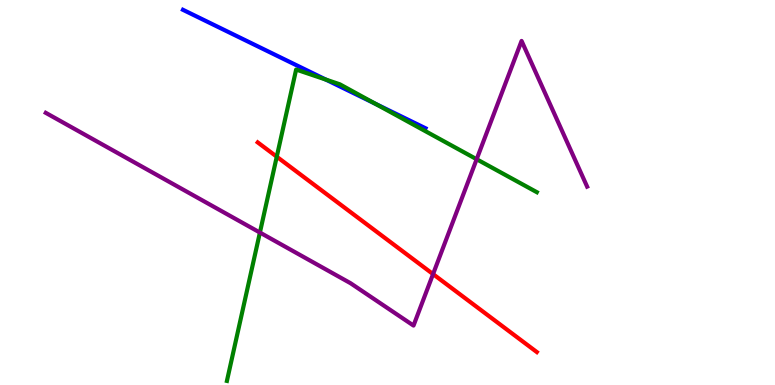[{'lines': ['blue', 'red'], 'intersections': []}, {'lines': ['green', 'red'], 'intersections': [{'x': 3.57, 'y': 5.93}]}, {'lines': ['purple', 'red'], 'intersections': [{'x': 5.59, 'y': 2.88}]}, {'lines': ['blue', 'green'], 'intersections': [{'x': 4.2, 'y': 7.93}, {'x': 4.84, 'y': 7.3}]}, {'lines': ['blue', 'purple'], 'intersections': []}, {'lines': ['green', 'purple'], 'intersections': [{'x': 3.35, 'y': 3.96}, {'x': 6.15, 'y': 5.86}]}]